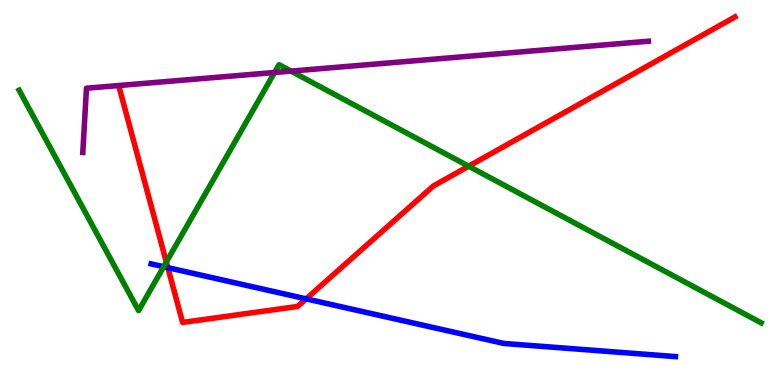[{'lines': ['blue', 'red'], 'intersections': [{'x': 2.17, 'y': 3.05}, {'x': 3.95, 'y': 2.24}]}, {'lines': ['green', 'red'], 'intersections': [{'x': 2.15, 'y': 3.19}, {'x': 6.05, 'y': 5.68}]}, {'lines': ['purple', 'red'], 'intersections': []}, {'lines': ['blue', 'green'], 'intersections': [{'x': 2.11, 'y': 3.07}]}, {'lines': ['blue', 'purple'], 'intersections': []}, {'lines': ['green', 'purple'], 'intersections': [{'x': 3.54, 'y': 8.12}, {'x': 3.76, 'y': 8.15}]}]